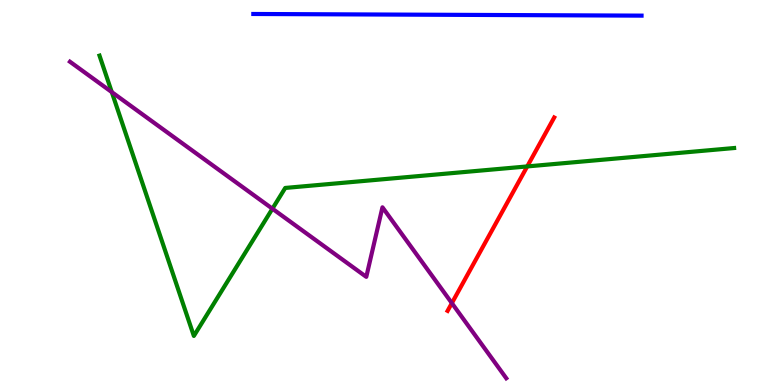[{'lines': ['blue', 'red'], 'intersections': []}, {'lines': ['green', 'red'], 'intersections': [{'x': 6.8, 'y': 5.68}]}, {'lines': ['purple', 'red'], 'intersections': [{'x': 5.83, 'y': 2.13}]}, {'lines': ['blue', 'green'], 'intersections': []}, {'lines': ['blue', 'purple'], 'intersections': []}, {'lines': ['green', 'purple'], 'intersections': [{'x': 1.44, 'y': 7.61}, {'x': 3.52, 'y': 4.58}]}]